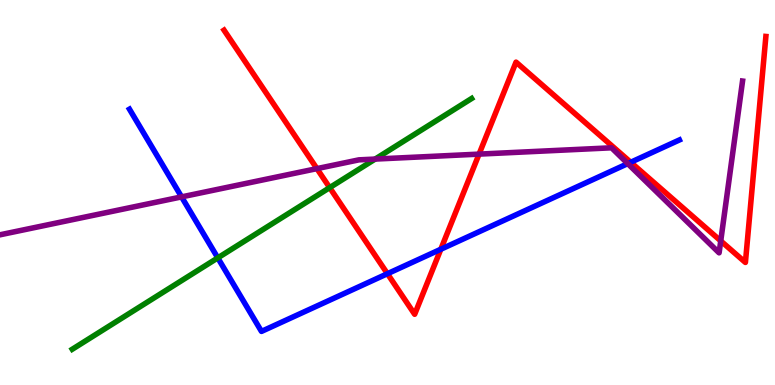[{'lines': ['blue', 'red'], 'intersections': [{'x': 5.0, 'y': 2.89}, {'x': 5.69, 'y': 3.53}, {'x': 8.14, 'y': 5.79}]}, {'lines': ['green', 'red'], 'intersections': [{'x': 4.25, 'y': 5.13}]}, {'lines': ['purple', 'red'], 'intersections': [{'x': 4.09, 'y': 5.62}, {'x': 6.18, 'y': 6.0}, {'x': 9.3, 'y': 3.74}]}, {'lines': ['blue', 'green'], 'intersections': [{'x': 2.81, 'y': 3.3}]}, {'lines': ['blue', 'purple'], 'intersections': [{'x': 2.34, 'y': 4.89}, {'x': 8.1, 'y': 5.75}]}, {'lines': ['green', 'purple'], 'intersections': [{'x': 4.84, 'y': 5.87}]}]